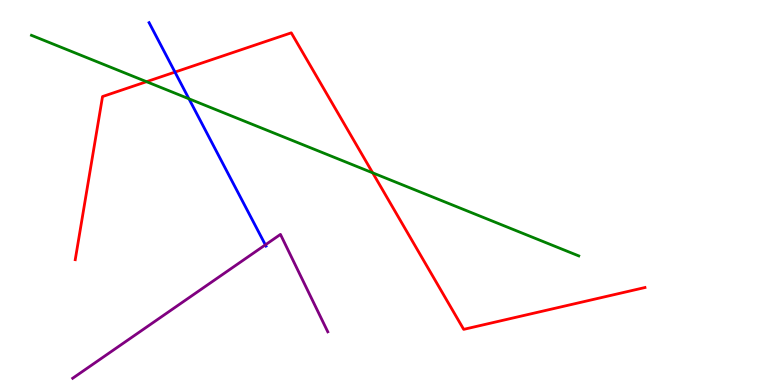[{'lines': ['blue', 'red'], 'intersections': [{'x': 2.26, 'y': 8.13}]}, {'lines': ['green', 'red'], 'intersections': [{'x': 1.89, 'y': 7.88}, {'x': 4.81, 'y': 5.51}]}, {'lines': ['purple', 'red'], 'intersections': []}, {'lines': ['blue', 'green'], 'intersections': [{'x': 2.44, 'y': 7.43}]}, {'lines': ['blue', 'purple'], 'intersections': [{'x': 3.42, 'y': 3.64}]}, {'lines': ['green', 'purple'], 'intersections': []}]